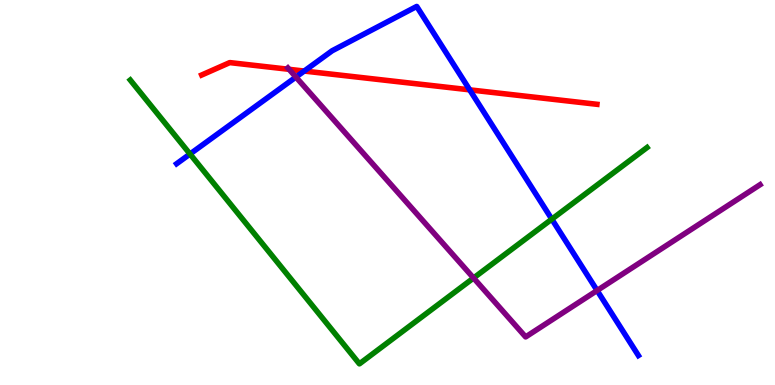[{'lines': ['blue', 'red'], 'intersections': [{'x': 3.93, 'y': 8.15}, {'x': 6.06, 'y': 7.67}]}, {'lines': ['green', 'red'], 'intersections': []}, {'lines': ['purple', 'red'], 'intersections': [{'x': 3.73, 'y': 8.2}]}, {'lines': ['blue', 'green'], 'intersections': [{'x': 2.45, 'y': 6.0}, {'x': 7.12, 'y': 4.31}]}, {'lines': ['blue', 'purple'], 'intersections': [{'x': 3.82, 'y': 8.0}, {'x': 7.7, 'y': 2.45}]}, {'lines': ['green', 'purple'], 'intersections': [{'x': 6.11, 'y': 2.78}]}]